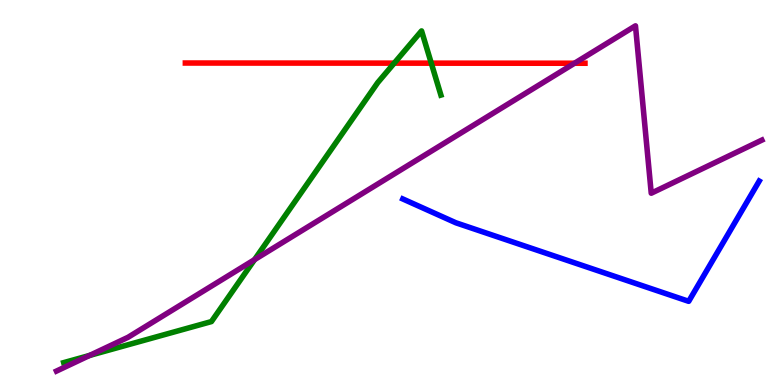[{'lines': ['blue', 'red'], 'intersections': []}, {'lines': ['green', 'red'], 'intersections': [{'x': 5.09, 'y': 8.36}, {'x': 5.56, 'y': 8.36}]}, {'lines': ['purple', 'red'], 'intersections': [{'x': 7.41, 'y': 8.36}]}, {'lines': ['blue', 'green'], 'intersections': []}, {'lines': ['blue', 'purple'], 'intersections': []}, {'lines': ['green', 'purple'], 'intersections': [{'x': 1.16, 'y': 0.768}, {'x': 3.28, 'y': 3.26}]}]